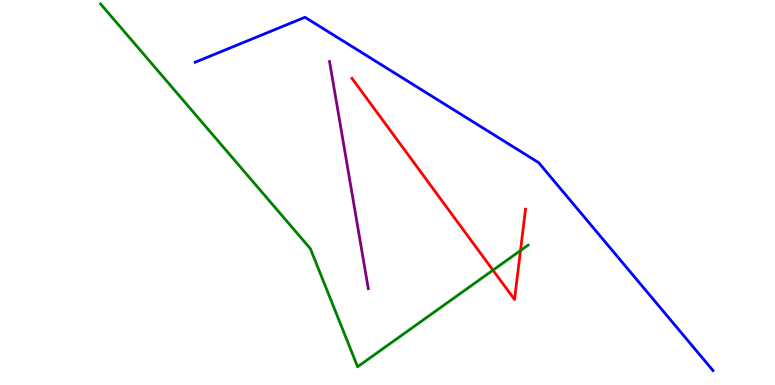[{'lines': ['blue', 'red'], 'intersections': []}, {'lines': ['green', 'red'], 'intersections': [{'x': 6.36, 'y': 2.98}, {'x': 6.72, 'y': 3.49}]}, {'lines': ['purple', 'red'], 'intersections': []}, {'lines': ['blue', 'green'], 'intersections': []}, {'lines': ['blue', 'purple'], 'intersections': []}, {'lines': ['green', 'purple'], 'intersections': []}]